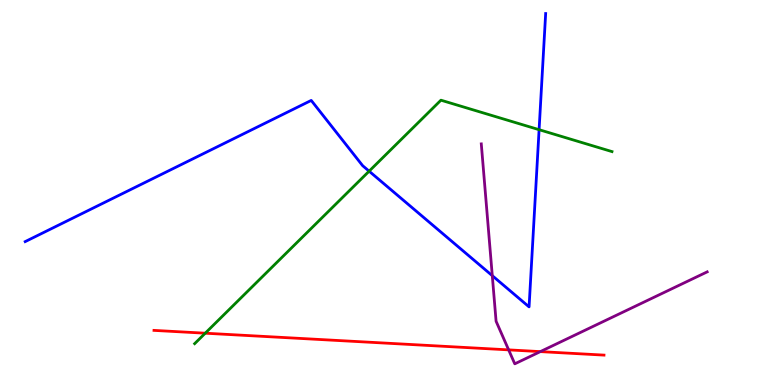[{'lines': ['blue', 'red'], 'intersections': []}, {'lines': ['green', 'red'], 'intersections': [{'x': 2.65, 'y': 1.35}]}, {'lines': ['purple', 'red'], 'intersections': [{'x': 6.56, 'y': 0.912}, {'x': 6.97, 'y': 0.867}]}, {'lines': ['blue', 'green'], 'intersections': [{'x': 4.76, 'y': 5.55}, {'x': 6.96, 'y': 6.63}]}, {'lines': ['blue', 'purple'], 'intersections': [{'x': 6.35, 'y': 2.84}]}, {'lines': ['green', 'purple'], 'intersections': []}]